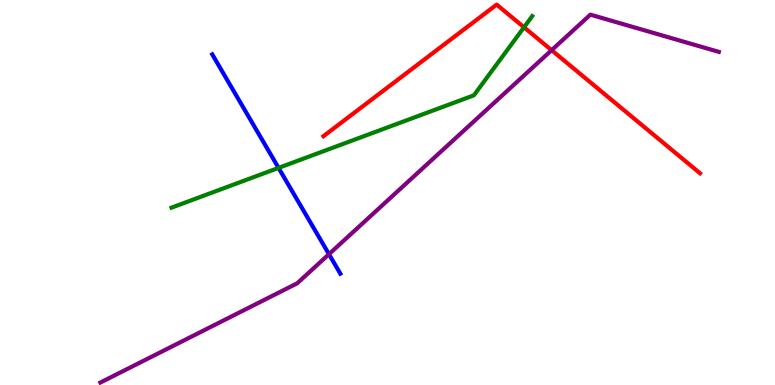[{'lines': ['blue', 'red'], 'intersections': []}, {'lines': ['green', 'red'], 'intersections': [{'x': 6.76, 'y': 9.29}]}, {'lines': ['purple', 'red'], 'intersections': [{'x': 7.12, 'y': 8.7}]}, {'lines': ['blue', 'green'], 'intersections': [{'x': 3.59, 'y': 5.64}]}, {'lines': ['blue', 'purple'], 'intersections': [{'x': 4.24, 'y': 3.4}]}, {'lines': ['green', 'purple'], 'intersections': []}]